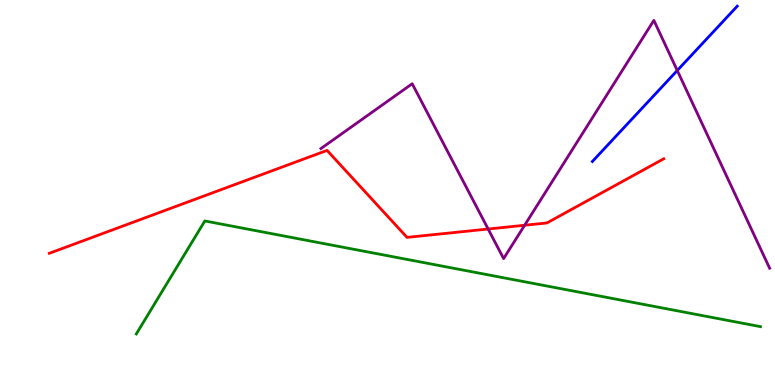[{'lines': ['blue', 'red'], 'intersections': []}, {'lines': ['green', 'red'], 'intersections': []}, {'lines': ['purple', 'red'], 'intersections': [{'x': 6.3, 'y': 4.05}, {'x': 6.77, 'y': 4.15}]}, {'lines': ['blue', 'green'], 'intersections': []}, {'lines': ['blue', 'purple'], 'intersections': [{'x': 8.74, 'y': 8.17}]}, {'lines': ['green', 'purple'], 'intersections': []}]